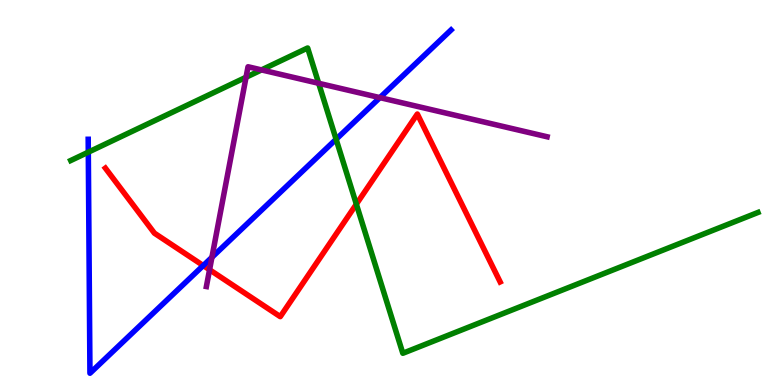[{'lines': ['blue', 'red'], 'intersections': [{'x': 2.62, 'y': 3.1}]}, {'lines': ['green', 'red'], 'intersections': [{'x': 4.6, 'y': 4.7}]}, {'lines': ['purple', 'red'], 'intersections': [{'x': 2.7, 'y': 2.99}]}, {'lines': ['blue', 'green'], 'intersections': [{'x': 1.14, 'y': 6.05}, {'x': 4.34, 'y': 6.38}]}, {'lines': ['blue', 'purple'], 'intersections': [{'x': 2.73, 'y': 3.32}, {'x': 4.9, 'y': 7.46}]}, {'lines': ['green', 'purple'], 'intersections': [{'x': 3.17, 'y': 7.99}, {'x': 3.37, 'y': 8.18}, {'x': 4.11, 'y': 7.84}]}]